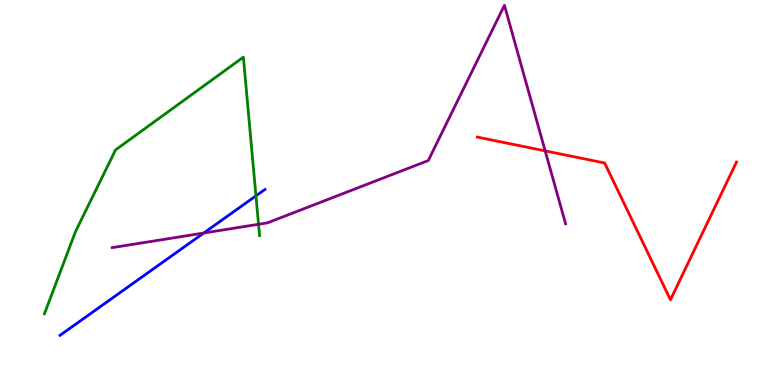[{'lines': ['blue', 'red'], 'intersections': []}, {'lines': ['green', 'red'], 'intersections': []}, {'lines': ['purple', 'red'], 'intersections': [{'x': 7.03, 'y': 6.08}]}, {'lines': ['blue', 'green'], 'intersections': [{'x': 3.3, 'y': 4.91}]}, {'lines': ['blue', 'purple'], 'intersections': [{'x': 2.63, 'y': 3.95}]}, {'lines': ['green', 'purple'], 'intersections': [{'x': 3.34, 'y': 4.17}]}]